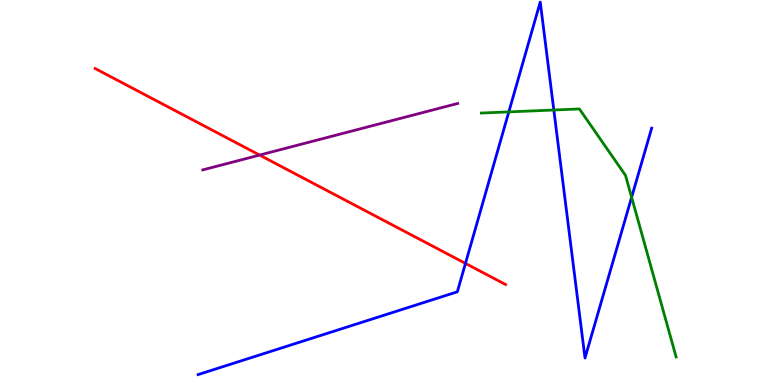[{'lines': ['blue', 'red'], 'intersections': [{'x': 6.01, 'y': 3.16}]}, {'lines': ['green', 'red'], 'intersections': []}, {'lines': ['purple', 'red'], 'intersections': [{'x': 3.35, 'y': 5.97}]}, {'lines': ['blue', 'green'], 'intersections': [{'x': 6.57, 'y': 7.09}, {'x': 7.15, 'y': 7.14}, {'x': 8.15, 'y': 4.88}]}, {'lines': ['blue', 'purple'], 'intersections': []}, {'lines': ['green', 'purple'], 'intersections': []}]